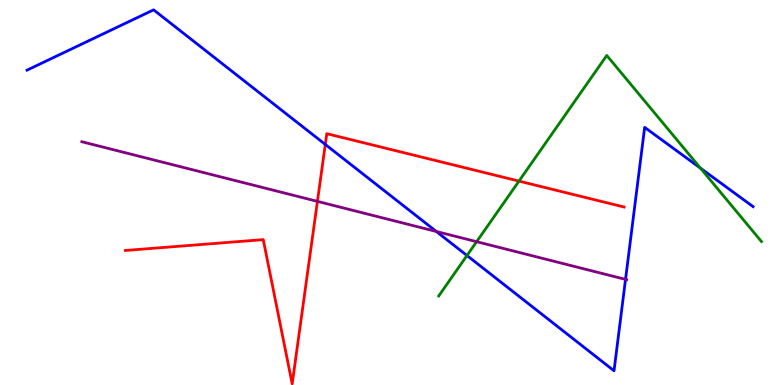[{'lines': ['blue', 'red'], 'intersections': [{'x': 4.2, 'y': 6.25}]}, {'lines': ['green', 'red'], 'intersections': [{'x': 6.7, 'y': 5.3}]}, {'lines': ['purple', 'red'], 'intersections': [{'x': 4.1, 'y': 4.77}]}, {'lines': ['blue', 'green'], 'intersections': [{'x': 6.03, 'y': 3.36}, {'x': 9.04, 'y': 5.63}]}, {'lines': ['blue', 'purple'], 'intersections': [{'x': 5.63, 'y': 3.99}, {'x': 8.07, 'y': 2.74}]}, {'lines': ['green', 'purple'], 'intersections': [{'x': 6.15, 'y': 3.72}]}]